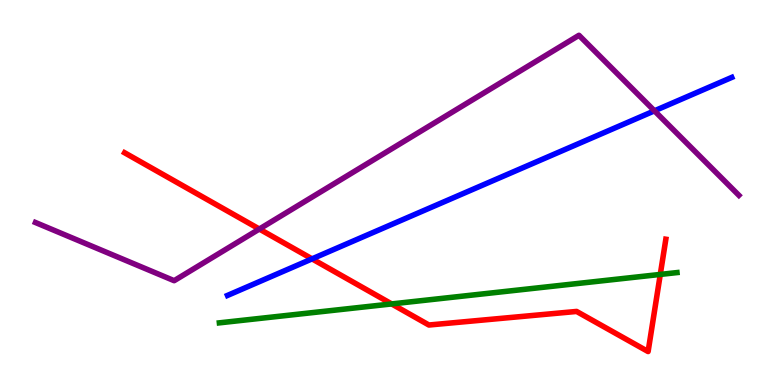[{'lines': ['blue', 'red'], 'intersections': [{'x': 4.03, 'y': 3.28}]}, {'lines': ['green', 'red'], 'intersections': [{'x': 5.05, 'y': 2.11}, {'x': 8.52, 'y': 2.87}]}, {'lines': ['purple', 'red'], 'intersections': [{'x': 3.35, 'y': 4.05}]}, {'lines': ['blue', 'green'], 'intersections': []}, {'lines': ['blue', 'purple'], 'intersections': [{'x': 8.44, 'y': 7.12}]}, {'lines': ['green', 'purple'], 'intersections': []}]